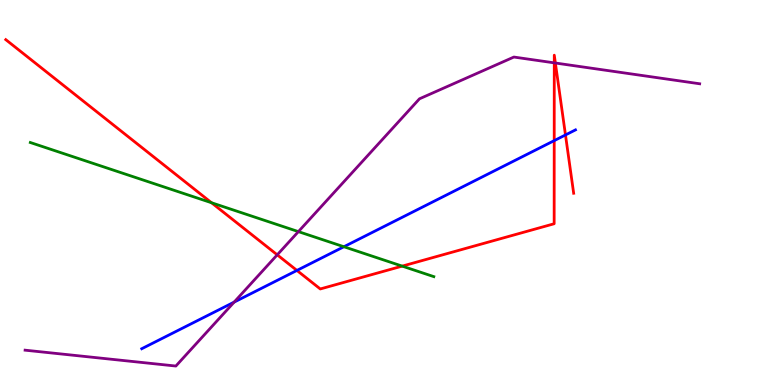[{'lines': ['blue', 'red'], 'intersections': [{'x': 3.83, 'y': 2.98}, {'x': 7.15, 'y': 6.35}, {'x': 7.3, 'y': 6.49}]}, {'lines': ['green', 'red'], 'intersections': [{'x': 2.73, 'y': 4.73}, {'x': 5.19, 'y': 3.09}]}, {'lines': ['purple', 'red'], 'intersections': [{'x': 3.58, 'y': 3.38}, {'x': 7.15, 'y': 8.37}, {'x': 7.17, 'y': 8.36}]}, {'lines': ['blue', 'green'], 'intersections': [{'x': 4.44, 'y': 3.59}]}, {'lines': ['blue', 'purple'], 'intersections': [{'x': 3.02, 'y': 2.15}]}, {'lines': ['green', 'purple'], 'intersections': [{'x': 3.85, 'y': 3.98}]}]